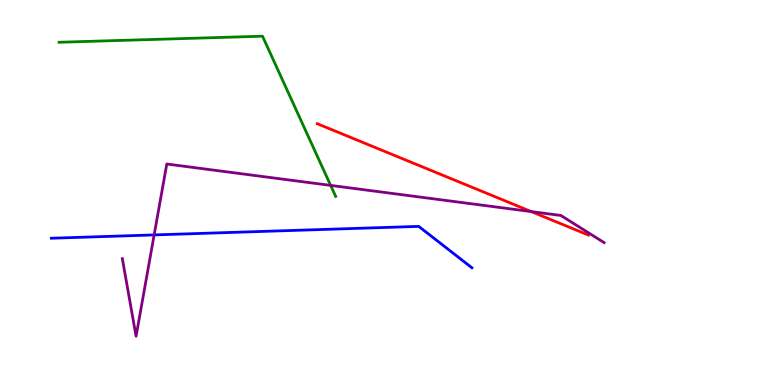[{'lines': ['blue', 'red'], 'intersections': []}, {'lines': ['green', 'red'], 'intersections': []}, {'lines': ['purple', 'red'], 'intersections': [{'x': 6.86, 'y': 4.5}]}, {'lines': ['blue', 'green'], 'intersections': []}, {'lines': ['blue', 'purple'], 'intersections': [{'x': 1.99, 'y': 3.9}]}, {'lines': ['green', 'purple'], 'intersections': [{'x': 4.27, 'y': 5.18}]}]